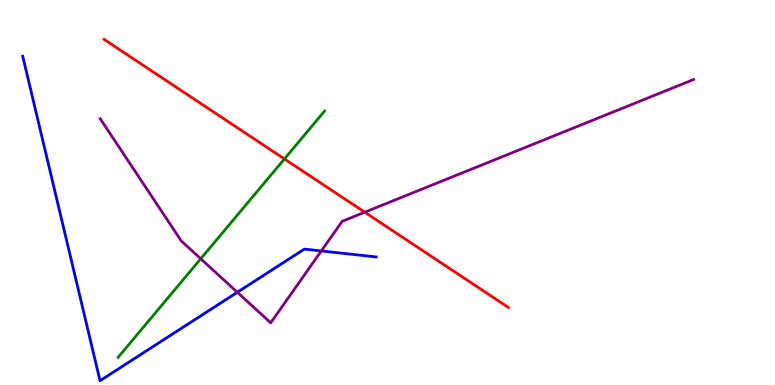[{'lines': ['blue', 'red'], 'intersections': []}, {'lines': ['green', 'red'], 'intersections': [{'x': 3.67, 'y': 5.87}]}, {'lines': ['purple', 'red'], 'intersections': [{'x': 4.71, 'y': 4.49}]}, {'lines': ['blue', 'green'], 'intersections': []}, {'lines': ['blue', 'purple'], 'intersections': [{'x': 3.06, 'y': 2.41}, {'x': 4.15, 'y': 3.48}]}, {'lines': ['green', 'purple'], 'intersections': [{'x': 2.59, 'y': 3.28}]}]